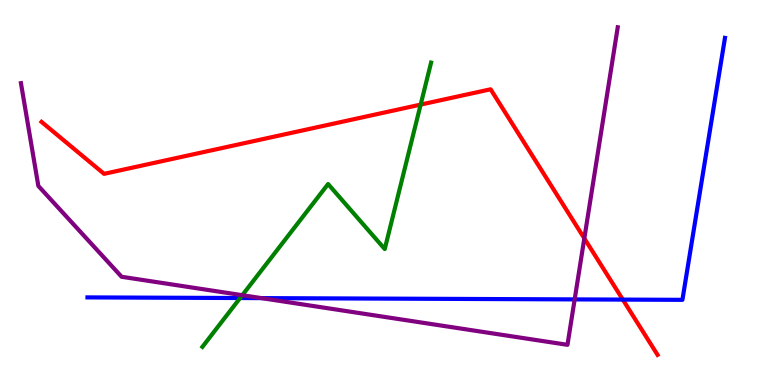[{'lines': ['blue', 'red'], 'intersections': [{'x': 8.04, 'y': 2.22}]}, {'lines': ['green', 'red'], 'intersections': [{'x': 5.43, 'y': 7.28}]}, {'lines': ['purple', 'red'], 'intersections': [{'x': 7.54, 'y': 3.81}]}, {'lines': ['blue', 'green'], 'intersections': [{'x': 3.1, 'y': 2.26}]}, {'lines': ['blue', 'purple'], 'intersections': [{'x': 3.37, 'y': 2.26}, {'x': 7.42, 'y': 2.22}]}, {'lines': ['green', 'purple'], 'intersections': [{'x': 3.13, 'y': 2.33}]}]